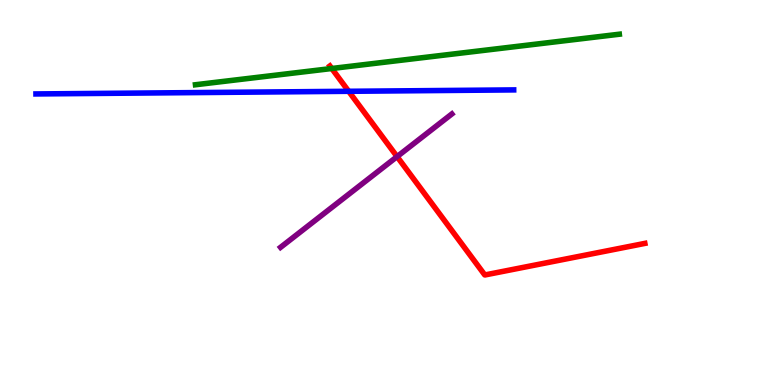[{'lines': ['blue', 'red'], 'intersections': [{'x': 4.5, 'y': 7.63}]}, {'lines': ['green', 'red'], 'intersections': [{'x': 4.28, 'y': 8.22}]}, {'lines': ['purple', 'red'], 'intersections': [{'x': 5.12, 'y': 5.93}]}, {'lines': ['blue', 'green'], 'intersections': []}, {'lines': ['blue', 'purple'], 'intersections': []}, {'lines': ['green', 'purple'], 'intersections': []}]